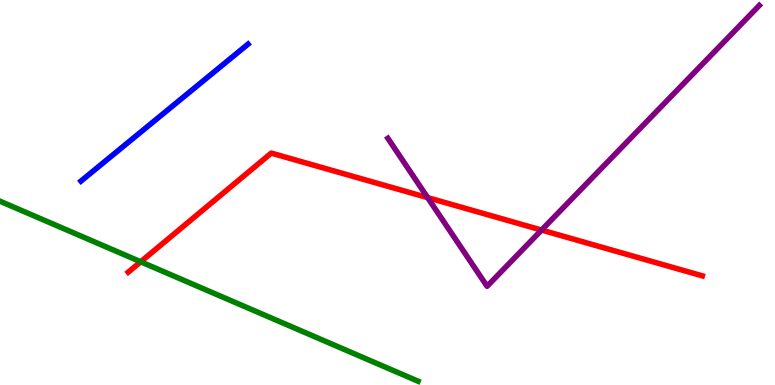[{'lines': ['blue', 'red'], 'intersections': []}, {'lines': ['green', 'red'], 'intersections': [{'x': 1.82, 'y': 3.2}]}, {'lines': ['purple', 'red'], 'intersections': [{'x': 5.52, 'y': 4.87}, {'x': 6.99, 'y': 4.02}]}, {'lines': ['blue', 'green'], 'intersections': []}, {'lines': ['blue', 'purple'], 'intersections': []}, {'lines': ['green', 'purple'], 'intersections': []}]